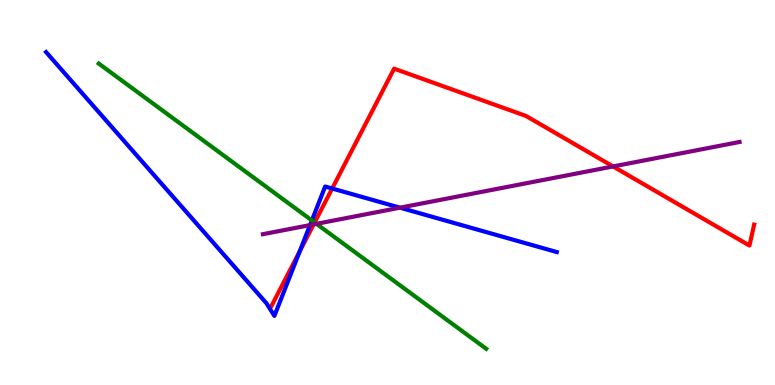[{'lines': ['blue', 'red'], 'intersections': [{'x': 3.87, 'y': 3.47}, {'x': 4.29, 'y': 5.1}]}, {'lines': ['green', 'red'], 'intersections': [{'x': 4.06, 'y': 4.22}]}, {'lines': ['purple', 'red'], 'intersections': [{'x': 4.05, 'y': 4.17}, {'x': 7.91, 'y': 5.68}]}, {'lines': ['blue', 'green'], 'intersections': [{'x': 4.02, 'y': 4.27}]}, {'lines': ['blue', 'purple'], 'intersections': [{'x': 4.0, 'y': 4.15}, {'x': 5.16, 'y': 4.61}]}, {'lines': ['green', 'purple'], 'intersections': [{'x': 4.08, 'y': 4.19}]}]